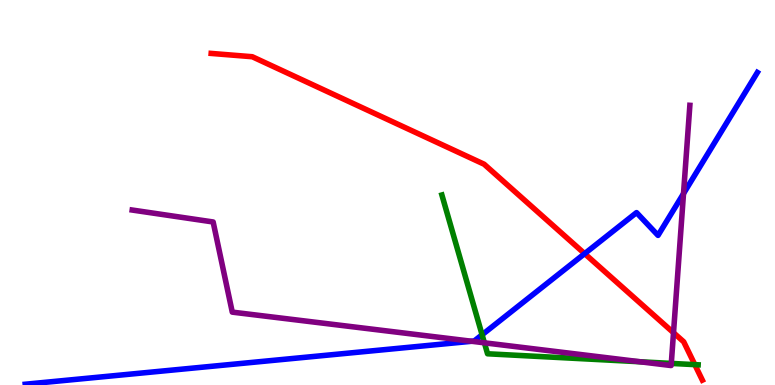[{'lines': ['blue', 'red'], 'intersections': [{'x': 7.54, 'y': 3.41}]}, {'lines': ['green', 'red'], 'intersections': [{'x': 8.97, 'y': 0.529}]}, {'lines': ['purple', 'red'], 'intersections': [{'x': 8.69, 'y': 1.36}]}, {'lines': ['blue', 'green'], 'intersections': [{'x': 6.22, 'y': 1.3}]}, {'lines': ['blue', 'purple'], 'intersections': [{'x': 6.09, 'y': 1.14}, {'x': 8.82, 'y': 4.97}]}, {'lines': ['green', 'purple'], 'intersections': [{'x': 6.25, 'y': 1.1}, {'x': 8.26, 'y': 0.603}, {'x': 8.66, 'y': 0.561}]}]